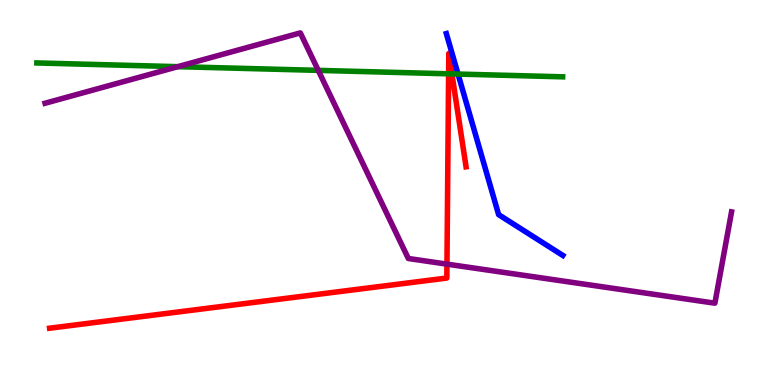[{'lines': ['blue', 'red'], 'intersections': []}, {'lines': ['green', 'red'], 'intersections': [{'x': 5.79, 'y': 8.08}, {'x': 5.83, 'y': 8.08}]}, {'lines': ['purple', 'red'], 'intersections': [{'x': 5.77, 'y': 3.14}]}, {'lines': ['blue', 'green'], 'intersections': [{'x': 5.91, 'y': 8.08}]}, {'lines': ['blue', 'purple'], 'intersections': []}, {'lines': ['green', 'purple'], 'intersections': [{'x': 2.29, 'y': 8.27}, {'x': 4.11, 'y': 8.17}]}]